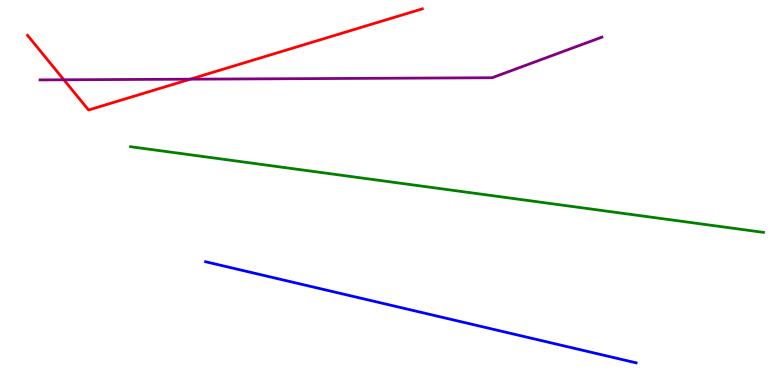[{'lines': ['blue', 'red'], 'intersections': []}, {'lines': ['green', 'red'], 'intersections': []}, {'lines': ['purple', 'red'], 'intersections': [{'x': 0.824, 'y': 7.93}, {'x': 2.45, 'y': 7.94}]}, {'lines': ['blue', 'green'], 'intersections': []}, {'lines': ['blue', 'purple'], 'intersections': []}, {'lines': ['green', 'purple'], 'intersections': []}]